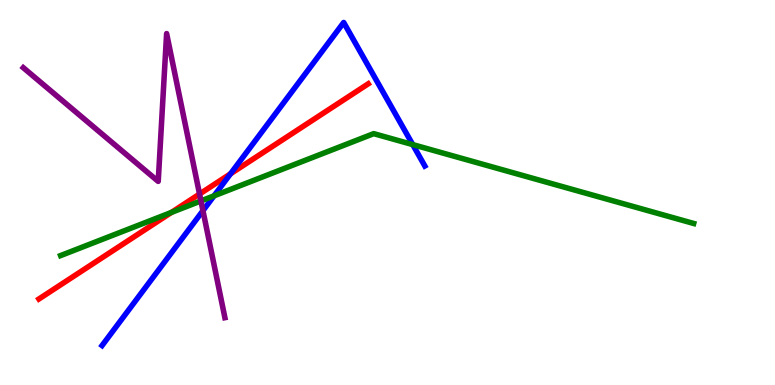[{'lines': ['blue', 'red'], 'intersections': [{'x': 2.97, 'y': 5.49}]}, {'lines': ['green', 'red'], 'intersections': [{'x': 2.21, 'y': 4.48}]}, {'lines': ['purple', 'red'], 'intersections': [{'x': 2.57, 'y': 4.96}]}, {'lines': ['blue', 'green'], 'intersections': [{'x': 2.76, 'y': 4.91}, {'x': 5.33, 'y': 6.24}]}, {'lines': ['blue', 'purple'], 'intersections': [{'x': 2.62, 'y': 4.53}]}, {'lines': ['green', 'purple'], 'intersections': [{'x': 2.59, 'y': 4.78}]}]